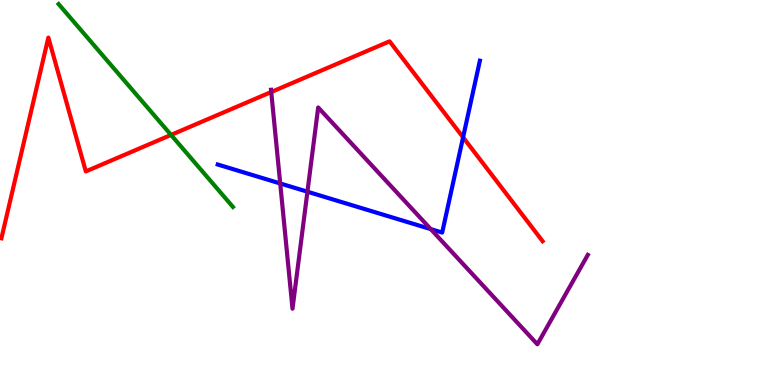[{'lines': ['blue', 'red'], 'intersections': [{'x': 5.98, 'y': 6.43}]}, {'lines': ['green', 'red'], 'intersections': [{'x': 2.21, 'y': 6.5}]}, {'lines': ['purple', 'red'], 'intersections': [{'x': 3.5, 'y': 7.61}]}, {'lines': ['blue', 'green'], 'intersections': []}, {'lines': ['blue', 'purple'], 'intersections': [{'x': 3.62, 'y': 5.23}, {'x': 3.97, 'y': 5.02}, {'x': 5.56, 'y': 4.05}]}, {'lines': ['green', 'purple'], 'intersections': []}]